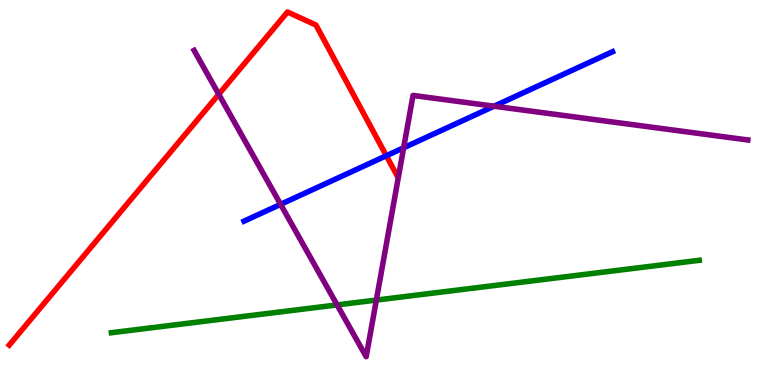[{'lines': ['blue', 'red'], 'intersections': [{'x': 4.99, 'y': 5.96}]}, {'lines': ['green', 'red'], 'intersections': []}, {'lines': ['purple', 'red'], 'intersections': [{'x': 2.82, 'y': 7.55}]}, {'lines': ['blue', 'green'], 'intersections': []}, {'lines': ['blue', 'purple'], 'intersections': [{'x': 3.62, 'y': 4.69}, {'x': 5.21, 'y': 6.16}, {'x': 6.37, 'y': 7.24}]}, {'lines': ['green', 'purple'], 'intersections': [{'x': 4.35, 'y': 2.08}, {'x': 4.86, 'y': 2.21}]}]